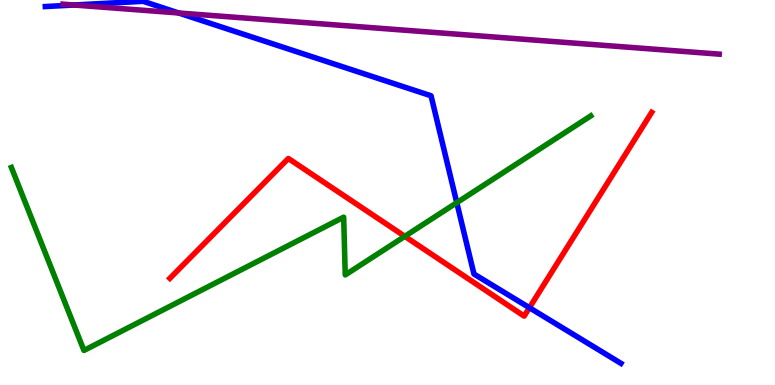[{'lines': ['blue', 'red'], 'intersections': [{'x': 6.83, 'y': 2.01}]}, {'lines': ['green', 'red'], 'intersections': [{'x': 5.22, 'y': 3.86}]}, {'lines': ['purple', 'red'], 'intersections': []}, {'lines': ['blue', 'green'], 'intersections': [{'x': 5.89, 'y': 4.74}]}, {'lines': ['blue', 'purple'], 'intersections': [{'x': 0.956, 'y': 9.87}, {'x': 2.31, 'y': 9.66}]}, {'lines': ['green', 'purple'], 'intersections': []}]